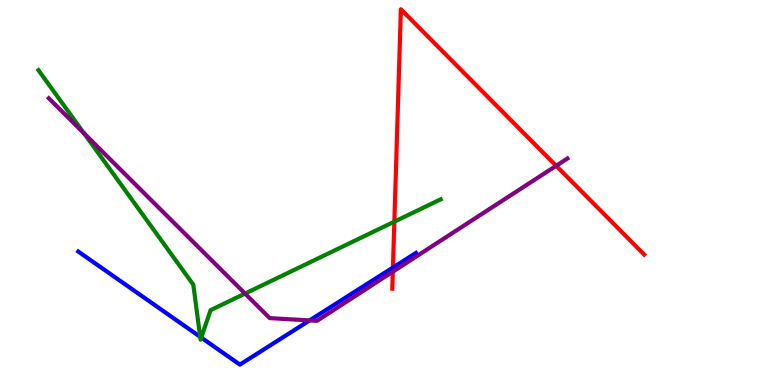[{'lines': ['blue', 'red'], 'intersections': [{'x': 5.07, 'y': 3.05}]}, {'lines': ['green', 'red'], 'intersections': [{'x': 5.09, 'y': 4.24}]}, {'lines': ['purple', 'red'], 'intersections': [{'x': 5.07, 'y': 2.94}, {'x': 7.18, 'y': 5.69}]}, {'lines': ['blue', 'green'], 'intersections': [{'x': 2.58, 'y': 1.25}, {'x': 2.6, 'y': 1.23}]}, {'lines': ['blue', 'purple'], 'intersections': [{'x': 3.99, 'y': 1.68}]}, {'lines': ['green', 'purple'], 'intersections': [{'x': 1.08, 'y': 6.54}, {'x': 3.16, 'y': 2.38}]}]